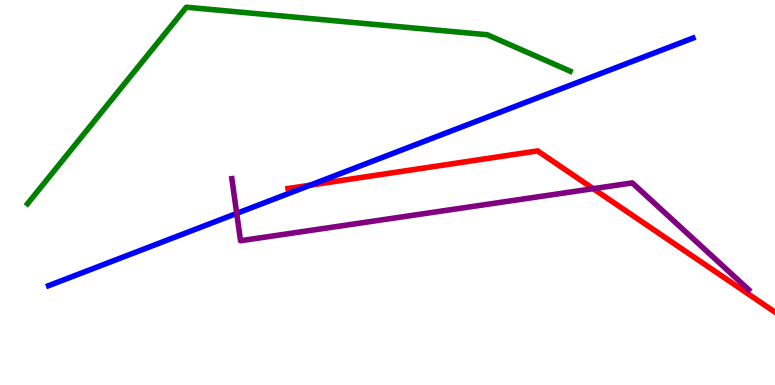[{'lines': ['blue', 'red'], 'intersections': [{'x': 4.0, 'y': 5.19}]}, {'lines': ['green', 'red'], 'intersections': []}, {'lines': ['purple', 'red'], 'intersections': [{'x': 7.65, 'y': 5.1}]}, {'lines': ['blue', 'green'], 'intersections': []}, {'lines': ['blue', 'purple'], 'intersections': [{'x': 3.05, 'y': 4.46}]}, {'lines': ['green', 'purple'], 'intersections': []}]